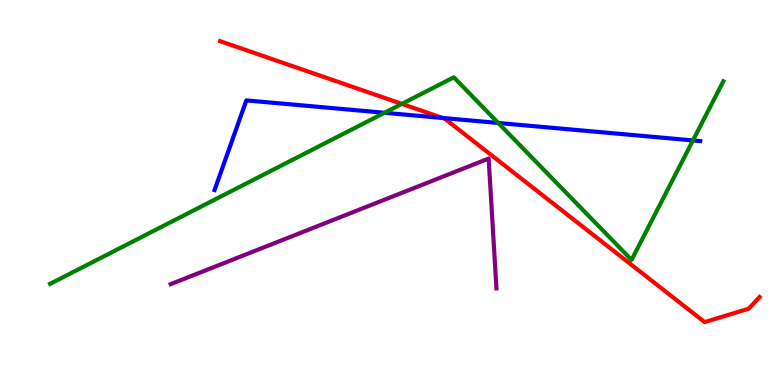[{'lines': ['blue', 'red'], 'intersections': [{'x': 5.71, 'y': 6.94}]}, {'lines': ['green', 'red'], 'intersections': [{'x': 5.19, 'y': 7.3}]}, {'lines': ['purple', 'red'], 'intersections': []}, {'lines': ['blue', 'green'], 'intersections': [{'x': 4.96, 'y': 7.07}, {'x': 6.43, 'y': 6.81}, {'x': 8.94, 'y': 6.35}]}, {'lines': ['blue', 'purple'], 'intersections': []}, {'lines': ['green', 'purple'], 'intersections': []}]